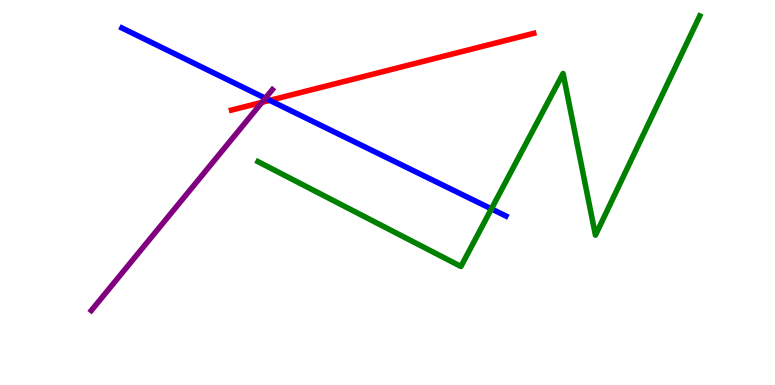[{'lines': ['blue', 'red'], 'intersections': [{'x': 3.48, 'y': 7.39}]}, {'lines': ['green', 'red'], 'intersections': []}, {'lines': ['purple', 'red'], 'intersections': [{'x': 3.38, 'y': 7.34}]}, {'lines': ['blue', 'green'], 'intersections': [{'x': 6.34, 'y': 4.57}]}, {'lines': ['blue', 'purple'], 'intersections': [{'x': 3.42, 'y': 7.45}]}, {'lines': ['green', 'purple'], 'intersections': []}]